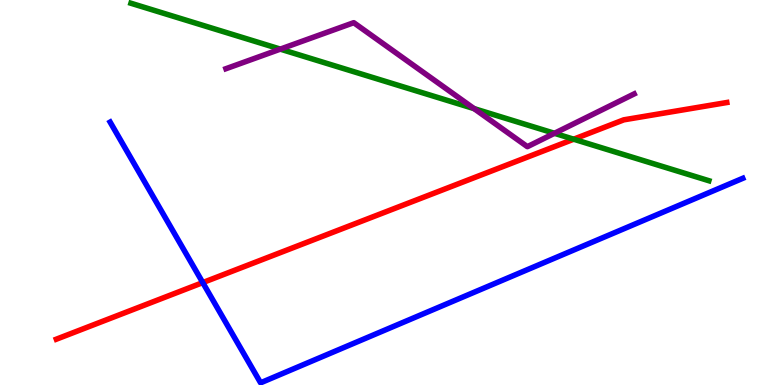[{'lines': ['blue', 'red'], 'intersections': [{'x': 2.62, 'y': 2.66}]}, {'lines': ['green', 'red'], 'intersections': [{'x': 7.4, 'y': 6.38}]}, {'lines': ['purple', 'red'], 'intersections': []}, {'lines': ['blue', 'green'], 'intersections': []}, {'lines': ['blue', 'purple'], 'intersections': []}, {'lines': ['green', 'purple'], 'intersections': [{'x': 3.62, 'y': 8.72}, {'x': 6.12, 'y': 7.18}, {'x': 7.15, 'y': 6.54}]}]